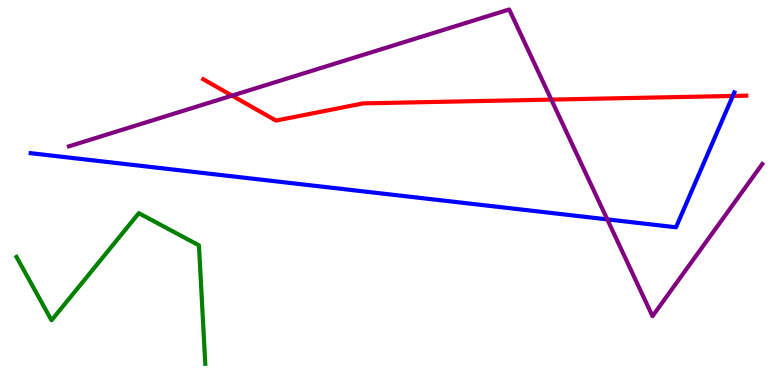[{'lines': ['blue', 'red'], 'intersections': [{'x': 9.46, 'y': 7.51}]}, {'lines': ['green', 'red'], 'intersections': []}, {'lines': ['purple', 'red'], 'intersections': [{'x': 2.99, 'y': 7.52}, {'x': 7.11, 'y': 7.41}]}, {'lines': ['blue', 'green'], 'intersections': []}, {'lines': ['blue', 'purple'], 'intersections': [{'x': 7.84, 'y': 4.3}]}, {'lines': ['green', 'purple'], 'intersections': []}]